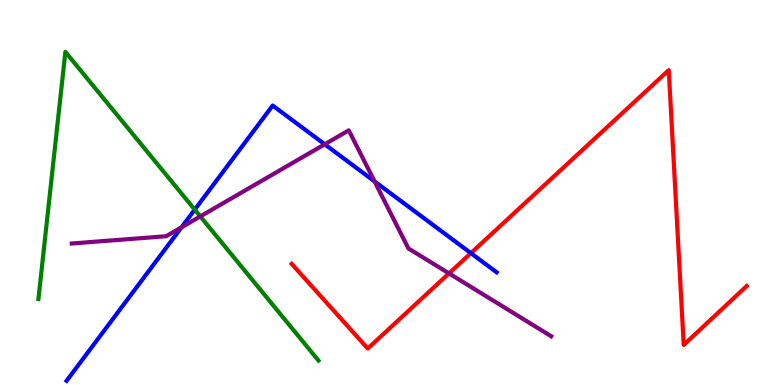[{'lines': ['blue', 'red'], 'intersections': [{'x': 6.08, 'y': 3.42}]}, {'lines': ['green', 'red'], 'intersections': []}, {'lines': ['purple', 'red'], 'intersections': [{'x': 5.79, 'y': 2.9}]}, {'lines': ['blue', 'green'], 'intersections': [{'x': 2.51, 'y': 4.55}]}, {'lines': ['blue', 'purple'], 'intersections': [{'x': 2.34, 'y': 4.1}, {'x': 4.19, 'y': 6.25}, {'x': 4.83, 'y': 5.29}]}, {'lines': ['green', 'purple'], 'intersections': [{'x': 2.58, 'y': 4.38}]}]